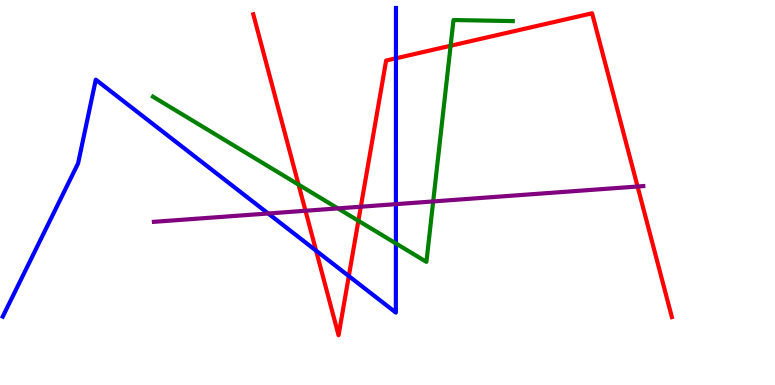[{'lines': ['blue', 'red'], 'intersections': [{'x': 4.08, 'y': 3.49}, {'x': 4.5, 'y': 2.83}, {'x': 5.11, 'y': 8.49}]}, {'lines': ['green', 'red'], 'intersections': [{'x': 3.85, 'y': 5.2}, {'x': 4.62, 'y': 4.27}, {'x': 5.81, 'y': 8.81}]}, {'lines': ['purple', 'red'], 'intersections': [{'x': 3.94, 'y': 4.53}, {'x': 4.66, 'y': 4.63}, {'x': 8.23, 'y': 5.16}]}, {'lines': ['blue', 'green'], 'intersections': [{'x': 5.11, 'y': 3.68}]}, {'lines': ['blue', 'purple'], 'intersections': [{'x': 3.46, 'y': 4.46}, {'x': 5.11, 'y': 4.7}]}, {'lines': ['green', 'purple'], 'intersections': [{'x': 4.36, 'y': 4.59}, {'x': 5.59, 'y': 4.77}]}]